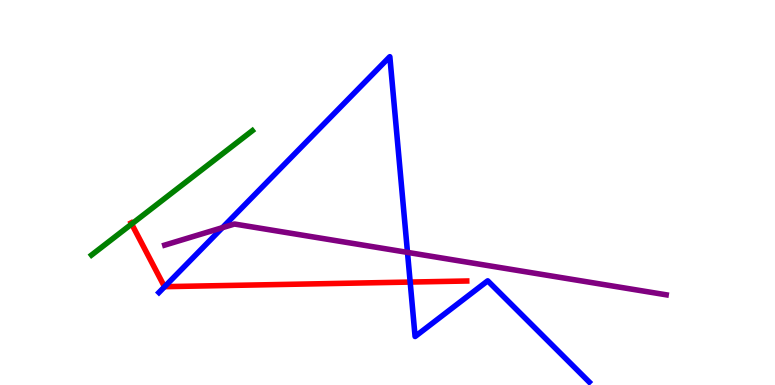[{'lines': ['blue', 'red'], 'intersections': [{'x': 2.12, 'y': 2.55}, {'x': 5.29, 'y': 2.67}]}, {'lines': ['green', 'red'], 'intersections': [{'x': 1.7, 'y': 4.18}]}, {'lines': ['purple', 'red'], 'intersections': []}, {'lines': ['blue', 'green'], 'intersections': []}, {'lines': ['blue', 'purple'], 'intersections': [{'x': 2.87, 'y': 4.09}, {'x': 5.26, 'y': 3.44}]}, {'lines': ['green', 'purple'], 'intersections': []}]